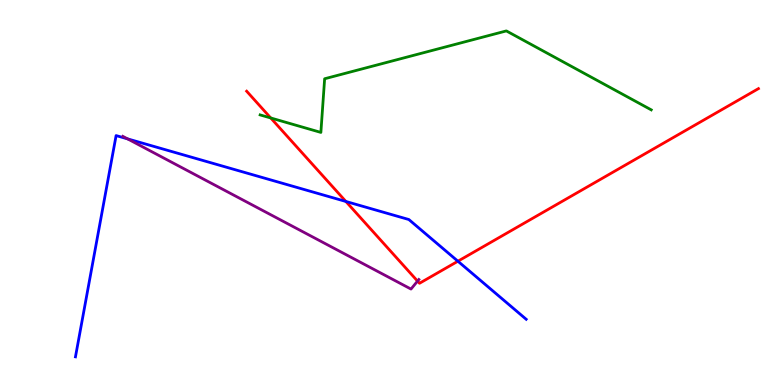[{'lines': ['blue', 'red'], 'intersections': [{'x': 4.46, 'y': 4.77}, {'x': 5.91, 'y': 3.21}]}, {'lines': ['green', 'red'], 'intersections': [{'x': 3.49, 'y': 6.94}]}, {'lines': ['purple', 'red'], 'intersections': [{'x': 5.39, 'y': 2.7}]}, {'lines': ['blue', 'green'], 'intersections': []}, {'lines': ['blue', 'purple'], 'intersections': [{'x': 1.65, 'y': 6.39}]}, {'lines': ['green', 'purple'], 'intersections': []}]